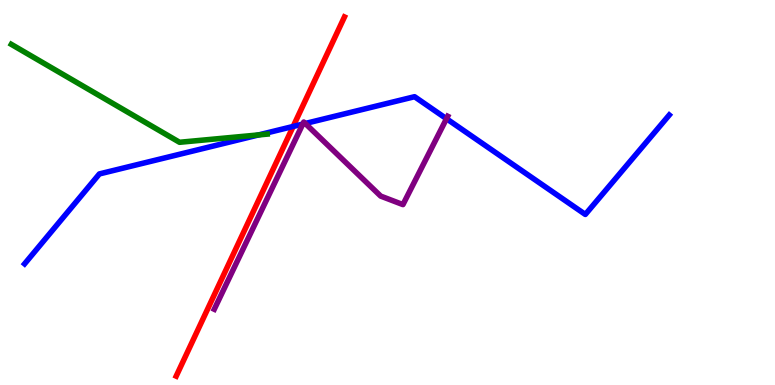[{'lines': ['blue', 'red'], 'intersections': [{'x': 3.78, 'y': 6.72}]}, {'lines': ['green', 'red'], 'intersections': []}, {'lines': ['purple', 'red'], 'intersections': []}, {'lines': ['blue', 'green'], 'intersections': [{'x': 3.34, 'y': 6.5}]}, {'lines': ['blue', 'purple'], 'intersections': [{'x': 3.91, 'y': 6.78}, {'x': 3.94, 'y': 6.79}, {'x': 5.76, 'y': 6.92}]}, {'lines': ['green', 'purple'], 'intersections': []}]